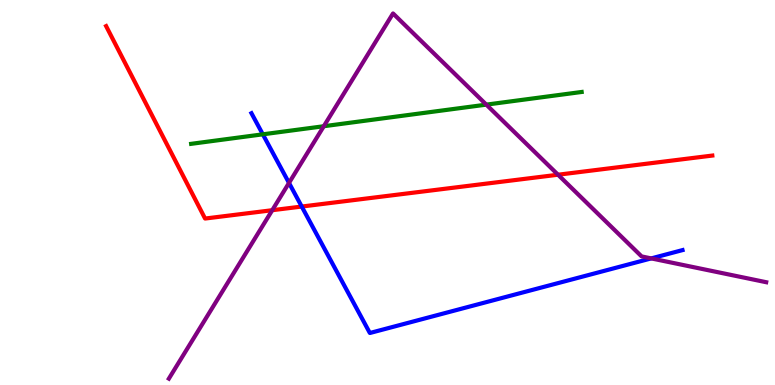[{'lines': ['blue', 'red'], 'intersections': [{'x': 3.89, 'y': 4.64}]}, {'lines': ['green', 'red'], 'intersections': []}, {'lines': ['purple', 'red'], 'intersections': [{'x': 3.51, 'y': 4.54}, {'x': 7.2, 'y': 5.46}]}, {'lines': ['blue', 'green'], 'intersections': [{'x': 3.39, 'y': 6.51}]}, {'lines': ['blue', 'purple'], 'intersections': [{'x': 3.73, 'y': 5.25}, {'x': 8.4, 'y': 3.29}]}, {'lines': ['green', 'purple'], 'intersections': [{'x': 4.18, 'y': 6.72}, {'x': 6.28, 'y': 7.28}]}]